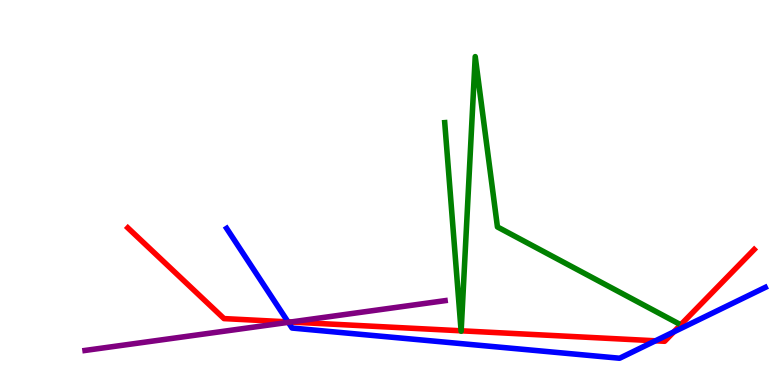[{'lines': ['blue', 'red'], 'intersections': [{'x': 3.72, 'y': 1.64}, {'x': 8.46, 'y': 1.15}, {'x': 8.69, 'y': 1.38}]}, {'lines': ['green', 'red'], 'intersections': [{'x': 5.95, 'y': 1.41}, {'x': 5.95, 'y': 1.41}]}, {'lines': ['purple', 'red'], 'intersections': [{'x': 3.75, 'y': 1.64}]}, {'lines': ['blue', 'green'], 'intersections': []}, {'lines': ['blue', 'purple'], 'intersections': [{'x': 3.72, 'y': 1.63}]}, {'lines': ['green', 'purple'], 'intersections': []}]